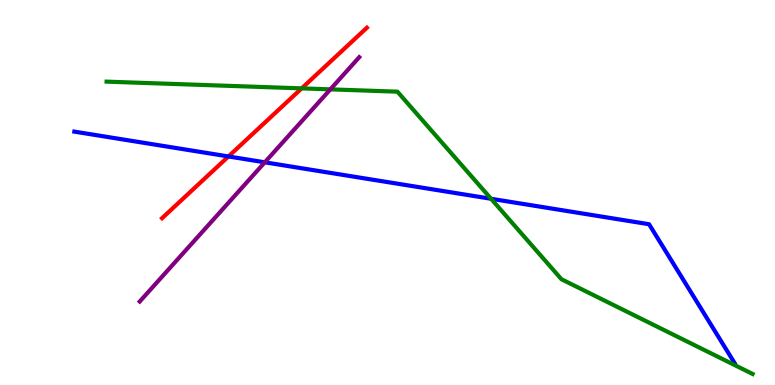[{'lines': ['blue', 'red'], 'intersections': [{'x': 2.95, 'y': 5.94}]}, {'lines': ['green', 'red'], 'intersections': [{'x': 3.89, 'y': 7.7}]}, {'lines': ['purple', 'red'], 'intersections': []}, {'lines': ['blue', 'green'], 'intersections': [{'x': 6.34, 'y': 4.84}]}, {'lines': ['blue', 'purple'], 'intersections': [{'x': 3.42, 'y': 5.78}]}, {'lines': ['green', 'purple'], 'intersections': [{'x': 4.26, 'y': 7.68}]}]